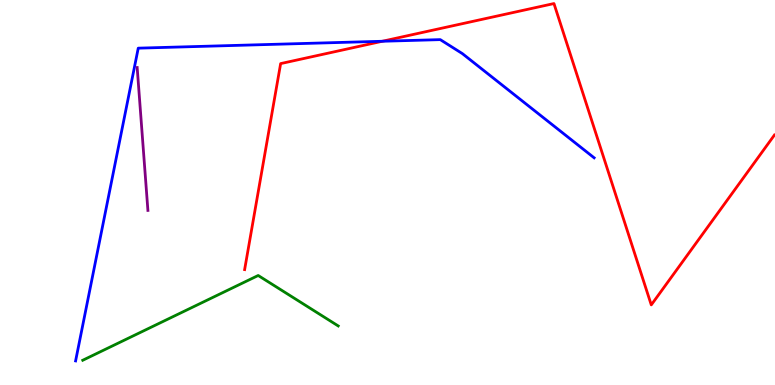[{'lines': ['blue', 'red'], 'intersections': [{'x': 4.93, 'y': 8.93}]}, {'lines': ['green', 'red'], 'intersections': []}, {'lines': ['purple', 'red'], 'intersections': []}, {'lines': ['blue', 'green'], 'intersections': []}, {'lines': ['blue', 'purple'], 'intersections': []}, {'lines': ['green', 'purple'], 'intersections': []}]